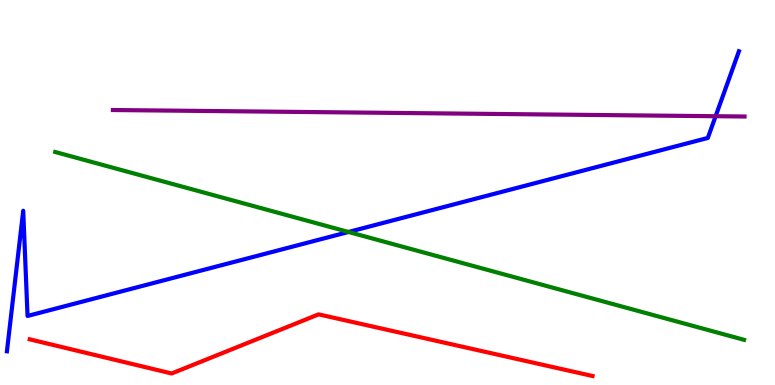[{'lines': ['blue', 'red'], 'intersections': []}, {'lines': ['green', 'red'], 'intersections': []}, {'lines': ['purple', 'red'], 'intersections': []}, {'lines': ['blue', 'green'], 'intersections': [{'x': 4.5, 'y': 3.97}]}, {'lines': ['blue', 'purple'], 'intersections': [{'x': 9.23, 'y': 6.98}]}, {'lines': ['green', 'purple'], 'intersections': []}]